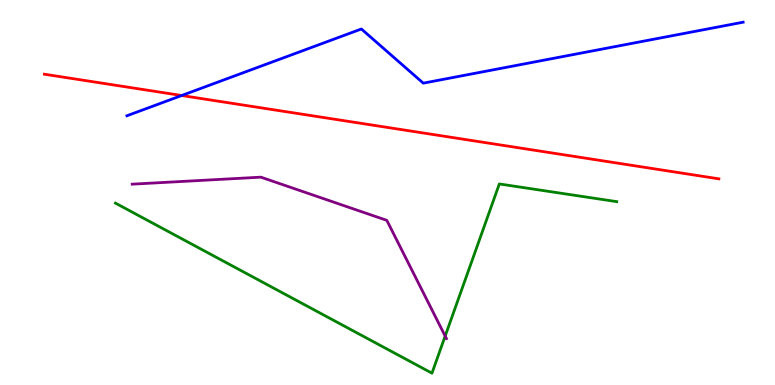[{'lines': ['blue', 'red'], 'intersections': [{'x': 2.34, 'y': 7.52}]}, {'lines': ['green', 'red'], 'intersections': []}, {'lines': ['purple', 'red'], 'intersections': []}, {'lines': ['blue', 'green'], 'intersections': []}, {'lines': ['blue', 'purple'], 'intersections': []}, {'lines': ['green', 'purple'], 'intersections': [{'x': 5.74, 'y': 1.27}]}]